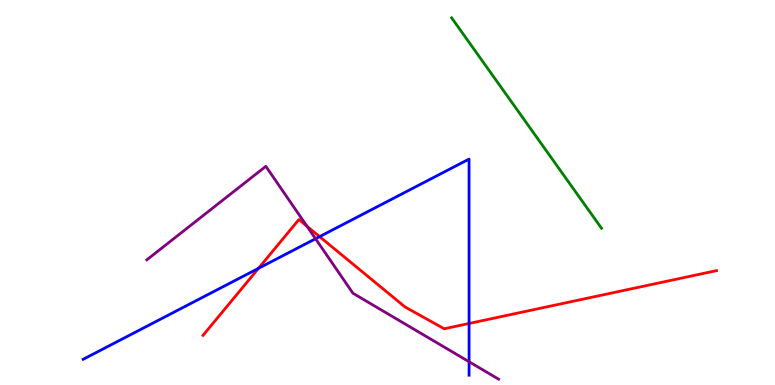[{'lines': ['blue', 'red'], 'intersections': [{'x': 3.34, 'y': 3.03}, {'x': 4.12, 'y': 3.85}, {'x': 6.05, 'y': 1.6}]}, {'lines': ['green', 'red'], 'intersections': []}, {'lines': ['purple', 'red'], 'intersections': [{'x': 3.96, 'y': 4.12}]}, {'lines': ['blue', 'green'], 'intersections': []}, {'lines': ['blue', 'purple'], 'intersections': [{'x': 4.07, 'y': 3.8}, {'x': 6.05, 'y': 0.604}]}, {'lines': ['green', 'purple'], 'intersections': []}]